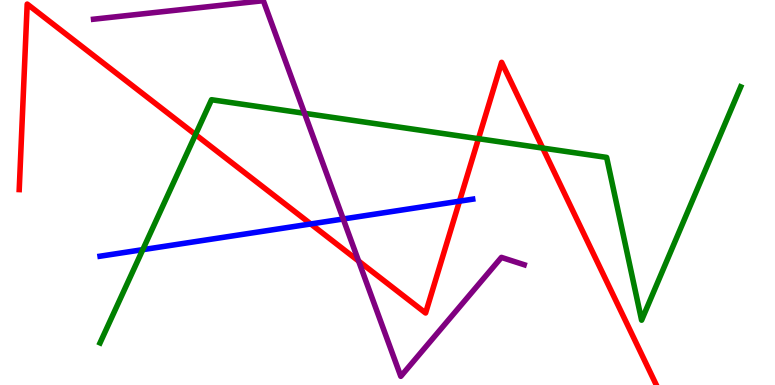[{'lines': ['blue', 'red'], 'intersections': [{'x': 4.01, 'y': 4.18}, {'x': 5.93, 'y': 4.77}]}, {'lines': ['green', 'red'], 'intersections': [{'x': 2.52, 'y': 6.5}, {'x': 6.17, 'y': 6.4}, {'x': 7.0, 'y': 6.15}]}, {'lines': ['purple', 'red'], 'intersections': [{'x': 4.63, 'y': 3.22}]}, {'lines': ['blue', 'green'], 'intersections': [{'x': 1.84, 'y': 3.52}]}, {'lines': ['blue', 'purple'], 'intersections': [{'x': 4.43, 'y': 4.31}]}, {'lines': ['green', 'purple'], 'intersections': [{'x': 3.93, 'y': 7.06}]}]